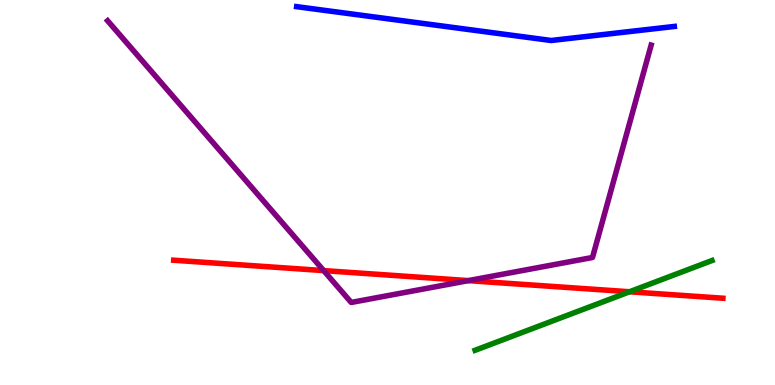[{'lines': ['blue', 'red'], 'intersections': []}, {'lines': ['green', 'red'], 'intersections': [{'x': 8.12, 'y': 2.42}]}, {'lines': ['purple', 'red'], 'intersections': [{'x': 4.18, 'y': 2.97}, {'x': 6.04, 'y': 2.71}]}, {'lines': ['blue', 'green'], 'intersections': []}, {'lines': ['blue', 'purple'], 'intersections': []}, {'lines': ['green', 'purple'], 'intersections': []}]